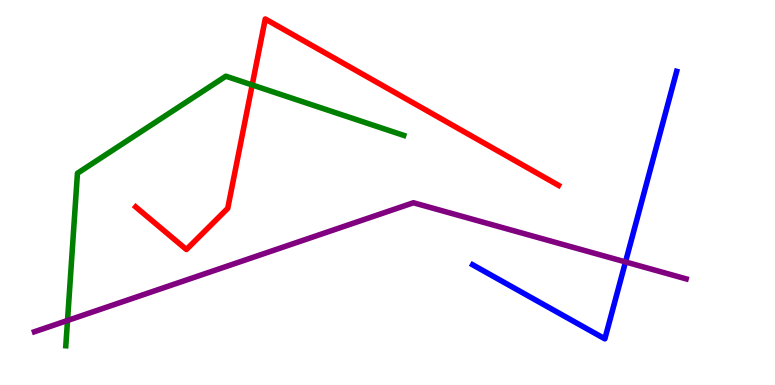[{'lines': ['blue', 'red'], 'intersections': []}, {'lines': ['green', 'red'], 'intersections': [{'x': 3.25, 'y': 7.79}]}, {'lines': ['purple', 'red'], 'intersections': []}, {'lines': ['blue', 'green'], 'intersections': []}, {'lines': ['blue', 'purple'], 'intersections': [{'x': 8.07, 'y': 3.2}]}, {'lines': ['green', 'purple'], 'intersections': [{'x': 0.871, 'y': 1.68}]}]